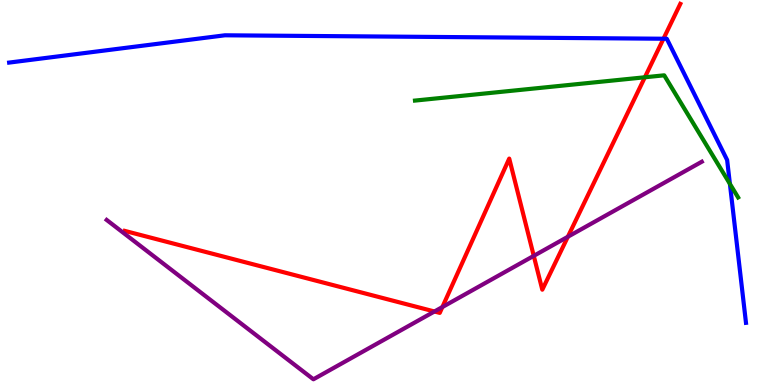[{'lines': ['blue', 'red'], 'intersections': [{'x': 8.56, 'y': 8.99}]}, {'lines': ['green', 'red'], 'intersections': [{'x': 8.32, 'y': 7.99}]}, {'lines': ['purple', 'red'], 'intersections': [{'x': 5.61, 'y': 1.91}, {'x': 5.71, 'y': 2.02}, {'x': 6.89, 'y': 3.35}, {'x': 7.33, 'y': 3.85}]}, {'lines': ['blue', 'green'], 'intersections': [{'x': 9.42, 'y': 5.22}]}, {'lines': ['blue', 'purple'], 'intersections': []}, {'lines': ['green', 'purple'], 'intersections': []}]